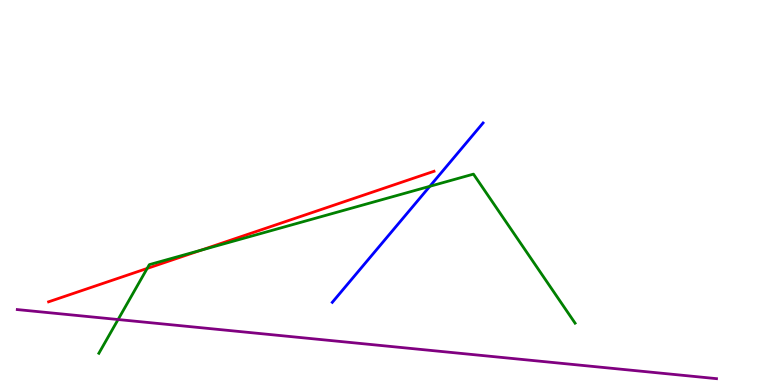[{'lines': ['blue', 'red'], 'intersections': []}, {'lines': ['green', 'red'], 'intersections': [{'x': 1.9, 'y': 3.03}, {'x': 2.59, 'y': 3.5}]}, {'lines': ['purple', 'red'], 'intersections': []}, {'lines': ['blue', 'green'], 'intersections': [{'x': 5.55, 'y': 5.16}]}, {'lines': ['blue', 'purple'], 'intersections': []}, {'lines': ['green', 'purple'], 'intersections': [{'x': 1.52, 'y': 1.7}]}]